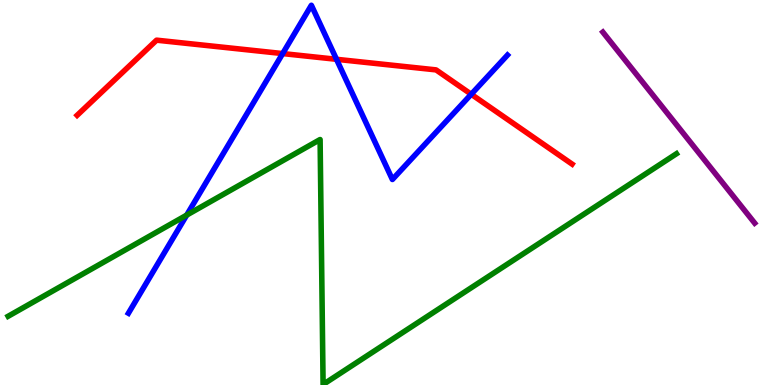[{'lines': ['blue', 'red'], 'intersections': [{'x': 3.65, 'y': 8.61}, {'x': 4.34, 'y': 8.46}, {'x': 6.08, 'y': 7.55}]}, {'lines': ['green', 'red'], 'intersections': []}, {'lines': ['purple', 'red'], 'intersections': []}, {'lines': ['blue', 'green'], 'intersections': [{'x': 2.41, 'y': 4.41}]}, {'lines': ['blue', 'purple'], 'intersections': []}, {'lines': ['green', 'purple'], 'intersections': []}]